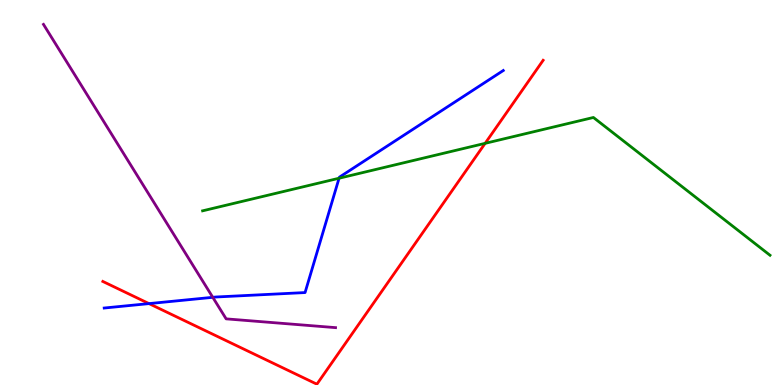[{'lines': ['blue', 'red'], 'intersections': [{'x': 1.92, 'y': 2.11}]}, {'lines': ['green', 'red'], 'intersections': [{'x': 6.26, 'y': 6.28}]}, {'lines': ['purple', 'red'], 'intersections': []}, {'lines': ['blue', 'green'], 'intersections': [{'x': 4.38, 'y': 5.37}]}, {'lines': ['blue', 'purple'], 'intersections': [{'x': 2.75, 'y': 2.28}]}, {'lines': ['green', 'purple'], 'intersections': []}]